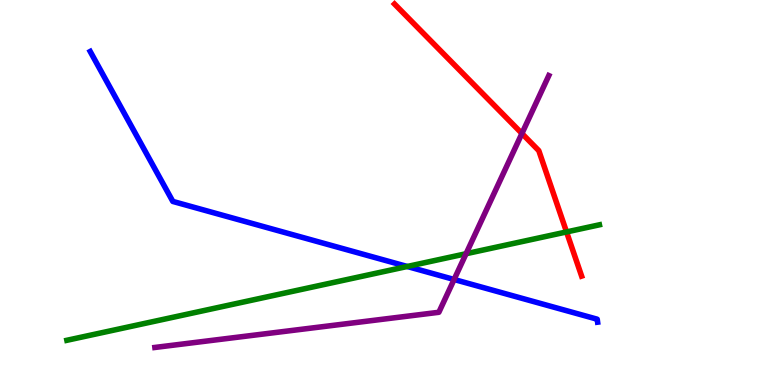[{'lines': ['blue', 'red'], 'intersections': []}, {'lines': ['green', 'red'], 'intersections': [{'x': 7.31, 'y': 3.98}]}, {'lines': ['purple', 'red'], 'intersections': [{'x': 6.73, 'y': 6.53}]}, {'lines': ['blue', 'green'], 'intersections': [{'x': 5.25, 'y': 3.08}]}, {'lines': ['blue', 'purple'], 'intersections': [{'x': 5.86, 'y': 2.74}]}, {'lines': ['green', 'purple'], 'intersections': [{'x': 6.01, 'y': 3.41}]}]